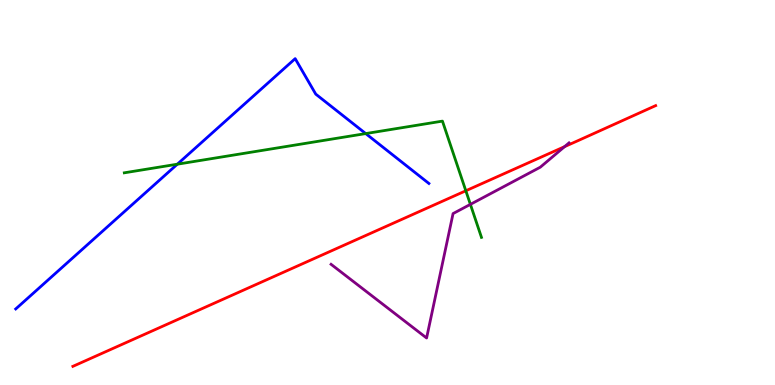[{'lines': ['blue', 'red'], 'intersections': []}, {'lines': ['green', 'red'], 'intersections': [{'x': 6.01, 'y': 5.04}]}, {'lines': ['purple', 'red'], 'intersections': [{'x': 7.29, 'y': 6.19}]}, {'lines': ['blue', 'green'], 'intersections': [{'x': 2.29, 'y': 5.74}, {'x': 4.72, 'y': 6.53}]}, {'lines': ['blue', 'purple'], 'intersections': []}, {'lines': ['green', 'purple'], 'intersections': [{'x': 6.07, 'y': 4.69}]}]